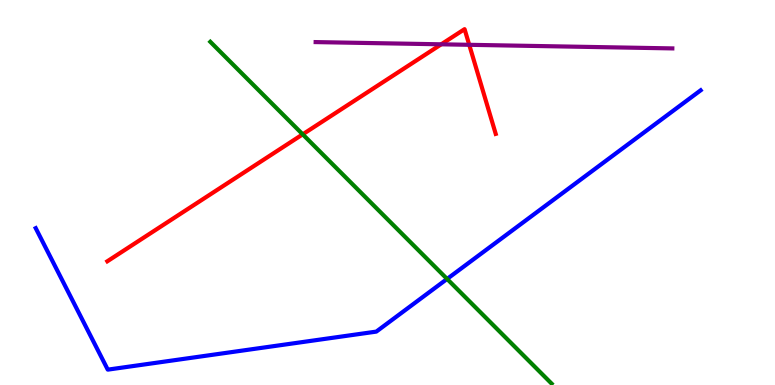[{'lines': ['blue', 'red'], 'intersections': []}, {'lines': ['green', 'red'], 'intersections': [{'x': 3.91, 'y': 6.51}]}, {'lines': ['purple', 'red'], 'intersections': [{'x': 5.69, 'y': 8.85}, {'x': 6.05, 'y': 8.84}]}, {'lines': ['blue', 'green'], 'intersections': [{'x': 5.77, 'y': 2.75}]}, {'lines': ['blue', 'purple'], 'intersections': []}, {'lines': ['green', 'purple'], 'intersections': []}]